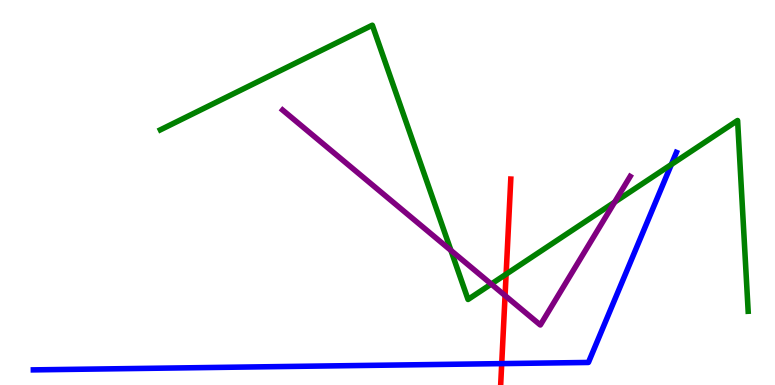[{'lines': ['blue', 'red'], 'intersections': [{'x': 6.47, 'y': 0.555}]}, {'lines': ['green', 'red'], 'intersections': [{'x': 6.53, 'y': 2.88}]}, {'lines': ['purple', 'red'], 'intersections': [{'x': 6.52, 'y': 2.32}]}, {'lines': ['blue', 'green'], 'intersections': [{'x': 8.66, 'y': 5.73}]}, {'lines': ['blue', 'purple'], 'intersections': []}, {'lines': ['green', 'purple'], 'intersections': [{'x': 5.82, 'y': 3.5}, {'x': 6.34, 'y': 2.62}, {'x': 7.93, 'y': 4.75}]}]